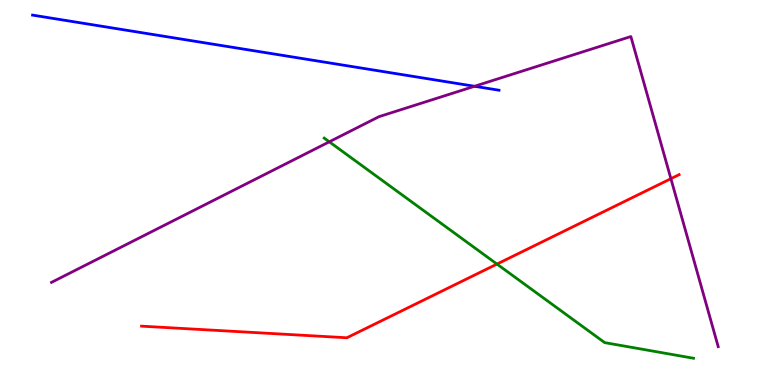[{'lines': ['blue', 'red'], 'intersections': []}, {'lines': ['green', 'red'], 'intersections': [{'x': 6.41, 'y': 3.14}]}, {'lines': ['purple', 'red'], 'intersections': [{'x': 8.66, 'y': 5.36}]}, {'lines': ['blue', 'green'], 'intersections': []}, {'lines': ['blue', 'purple'], 'intersections': [{'x': 6.12, 'y': 7.76}]}, {'lines': ['green', 'purple'], 'intersections': [{'x': 4.25, 'y': 6.32}]}]